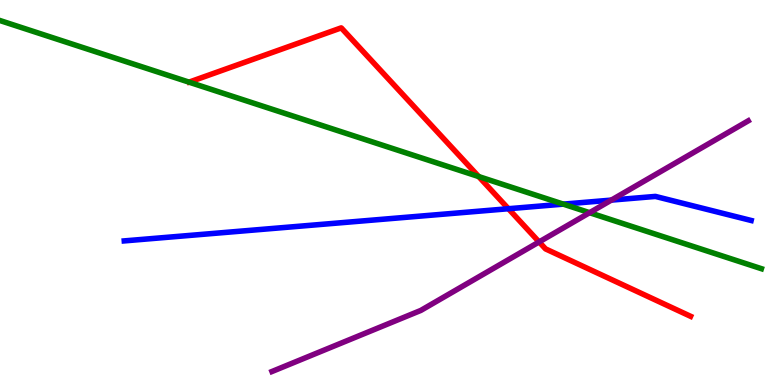[{'lines': ['blue', 'red'], 'intersections': [{'x': 6.56, 'y': 4.58}]}, {'lines': ['green', 'red'], 'intersections': [{'x': 6.18, 'y': 5.41}]}, {'lines': ['purple', 'red'], 'intersections': [{'x': 6.96, 'y': 3.72}]}, {'lines': ['blue', 'green'], 'intersections': [{'x': 7.27, 'y': 4.7}]}, {'lines': ['blue', 'purple'], 'intersections': [{'x': 7.89, 'y': 4.8}]}, {'lines': ['green', 'purple'], 'intersections': [{'x': 7.61, 'y': 4.48}]}]